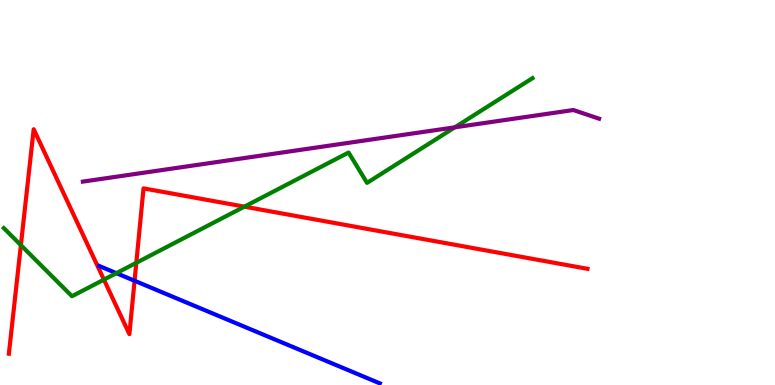[{'lines': ['blue', 'red'], 'intersections': [{'x': 1.74, 'y': 2.71}]}, {'lines': ['green', 'red'], 'intersections': [{'x': 0.269, 'y': 3.63}, {'x': 1.34, 'y': 2.74}, {'x': 1.76, 'y': 3.17}, {'x': 3.15, 'y': 4.63}]}, {'lines': ['purple', 'red'], 'intersections': []}, {'lines': ['blue', 'green'], 'intersections': [{'x': 1.5, 'y': 2.9}]}, {'lines': ['blue', 'purple'], 'intersections': []}, {'lines': ['green', 'purple'], 'intersections': [{'x': 5.87, 'y': 6.69}]}]